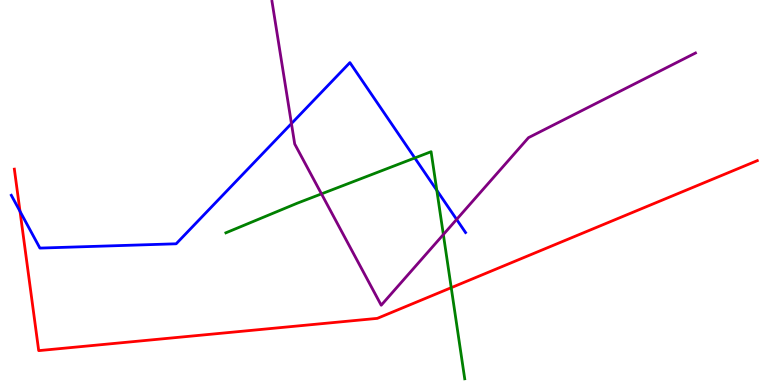[{'lines': ['blue', 'red'], 'intersections': [{'x': 0.258, 'y': 4.51}]}, {'lines': ['green', 'red'], 'intersections': [{'x': 5.82, 'y': 2.53}]}, {'lines': ['purple', 'red'], 'intersections': []}, {'lines': ['blue', 'green'], 'intersections': [{'x': 5.35, 'y': 5.9}, {'x': 5.64, 'y': 5.06}]}, {'lines': ['blue', 'purple'], 'intersections': [{'x': 3.76, 'y': 6.79}, {'x': 5.89, 'y': 4.3}]}, {'lines': ['green', 'purple'], 'intersections': [{'x': 4.15, 'y': 4.96}, {'x': 5.72, 'y': 3.91}]}]